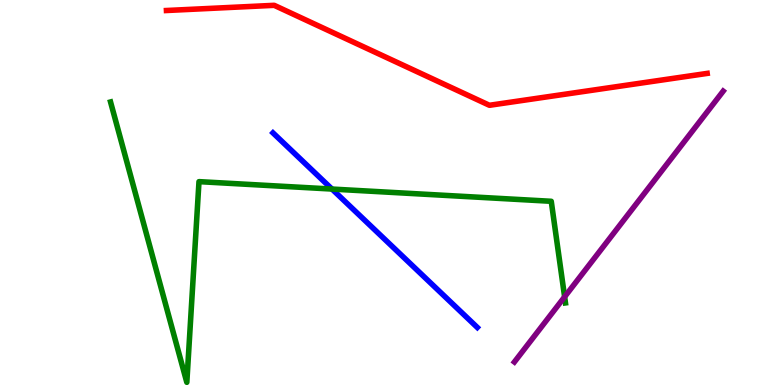[{'lines': ['blue', 'red'], 'intersections': []}, {'lines': ['green', 'red'], 'intersections': []}, {'lines': ['purple', 'red'], 'intersections': []}, {'lines': ['blue', 'green'], 'intersections': [{'x': 4.28, 'y': 5.09}]}, {'lines': ['blue', 'purple'], 'intersections': []}, {'lines': ['green', 'purple'], 'intersections': [{'x': 7.29, 'y': 2.29}]}]